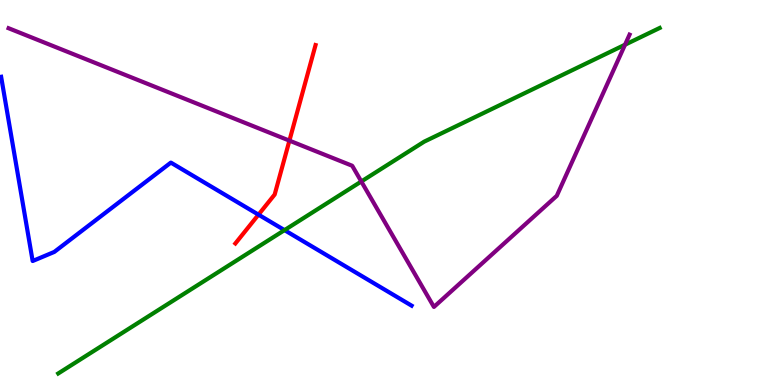[{'lines': ['blue', 'red'], 'intersections': [{'x': 3.34, 'y': 4.42}]}, {'lines': ['green', 'red'], 'intersections': []}, {'lines': ['purple', 'red'], 'intersections': [{'x': 3.73, 'y': 6.35}]}, {'lines': ['blue', 'green'], 'intersections': [{'x': 3.67, 'y': 4.02}]}, {'lines': ['blue', 'purple'], 'intersections': []}, {'lines': ['green', 'purple'], 'intersections': [{'x': 4.66, 'y': 5.29}, {'x': 8.06, 'y': 8.84}]}]